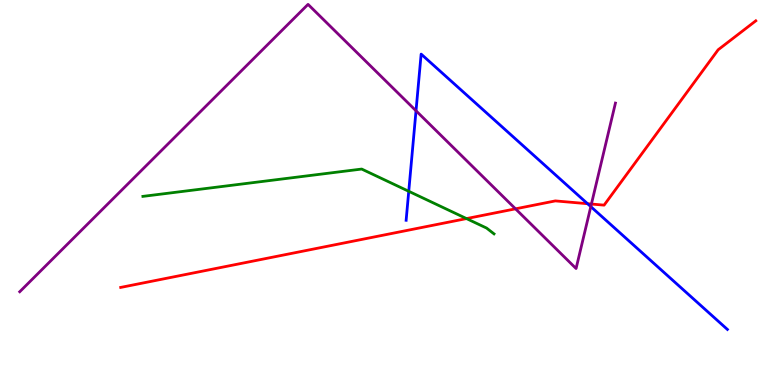[{'lines': ['blue', 'red'], 'intersections': [{'x': 7.58, 'y': 4.71}]}, {'lines': ['green', 'red'], 'intersections': [{'x': 6.02, 'y': 4.32}]}, {'lines': ['purple', 'red'], 'intersections': [{'x': 6.65, 'y': 4.58}, {'x': 7.63, 'y': 4.7}]}, {'lines': ['blue', 'green'], 'intersections': [{'x': 5.27, 'y': 5.03}]}, {'lines': ['blue', 'purple'], 'intersections': [{'x': 5.37, 'y': 7.12}, {'x': 7.62, 'y': 4.63}]}, {'lines': ['green', 'purple'], 'intersections': []}]